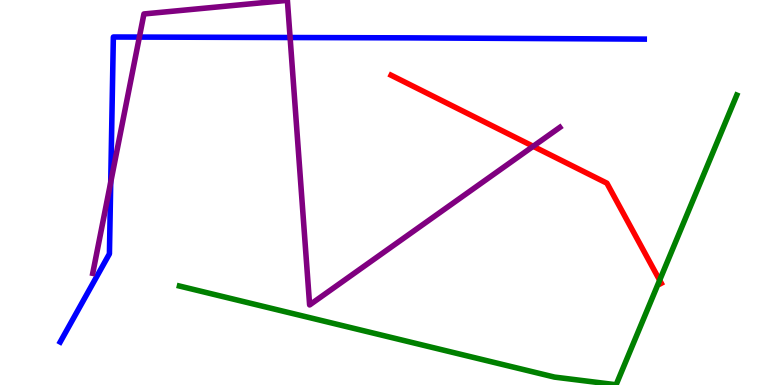[{'lines': ['blue', 'red'], 'intersections': []}, {'lines': ['green', 'red'], 'intersections': [{'x': 8.51, 'y': 2.72}]}, {'lines': ['purple', 'red'], 'intersections': [{'x': 6.88, 'y': 6.2}]}, {'lines': ['blue', 'green'], 'intersections': []}, {'lines': ['blue', 'purple'], 'intersections': [{'x': 1.43, 'y': 5.27}, {'x': 1.8, 'y': 9.04}, {'x': 3.74, 'y': 9.03}]}, {'lines': ['green', 'purple'], 'intersections': []}]